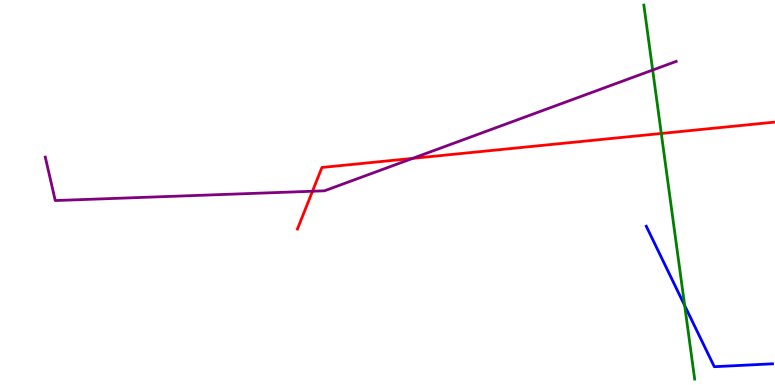[{'lines': ['blue', 'red'], 'intersections': []}, {'lines': ['green', 'red'], 'intersections': [{'x': 8.53, 'y': 6.53}]}, {'lines': ['purple', 'red'], 'intersections': [{'x': 4.03, 'y': 5.03}, {'x': 5.32, 'y': 5.89}]}, {'lines': ['blue', 'green'], 'intersections': [{'x': 8.83, 'y': 2.06}]}, {'lines': ['blue', 'purple'], 'intersections': []}, {'lines': ['green', 'purple'], 'intersections': [{'x': 8.42, 'y': 8.18}]}]